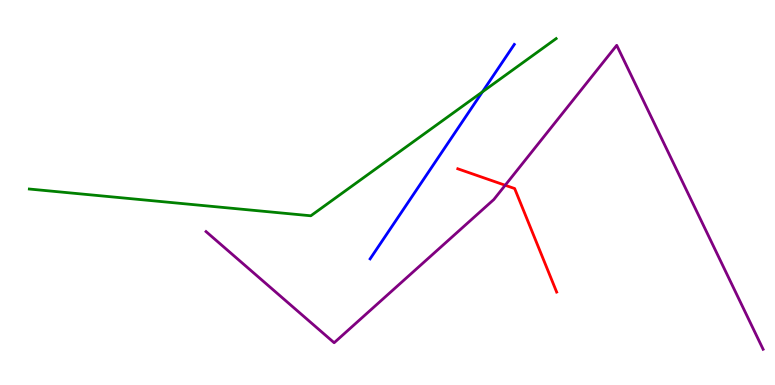[{'lines': ['blue', 'red'], 'intersections': []}, {'lines': ['green', 'red'], 'intersections': []}, {'lines': ['purple', 'red'], 'intersections': [{'x': 6.52, 'y': 5.19}]}, {'lines': ['blue', 'green'], 'intersections': [{'x': 6.22, 'y': 7.61}]}, {'lines': ['blue', 'purple'], 'intersections': []}, {'lines': ['green', 'purple'], 'intersections': []}]